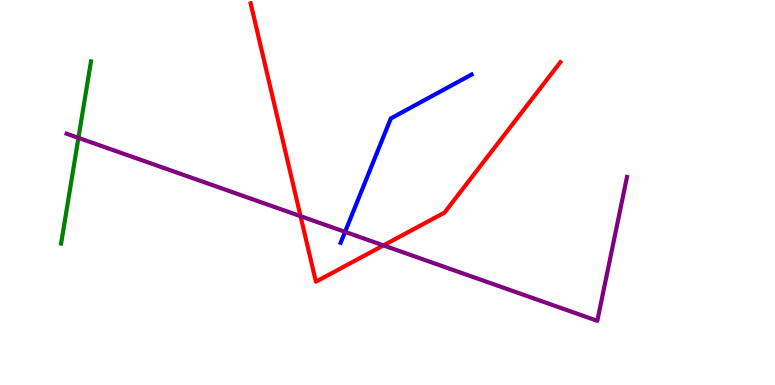[{'lines': ['blue', 'red'], 'intersections': []}, {'lines': ['green', 'red'], 'intersections': []}, {'lines': ['purple', 'red'], 'intersections': [{'x': 3.88, 'y': 4.39}, {'x': 4.95, 'y': 3.63}]}, {'lines': ['blue', 'green'], 'intersections': []}, {'lines': ['blue', 'purple'], 'intersections': [{'x': 4.45, 'y': 3.98}]}, {'lines': ['green', 'purple'], 'intersections': [{'x': 1.01, 'y': 6.42}]}]